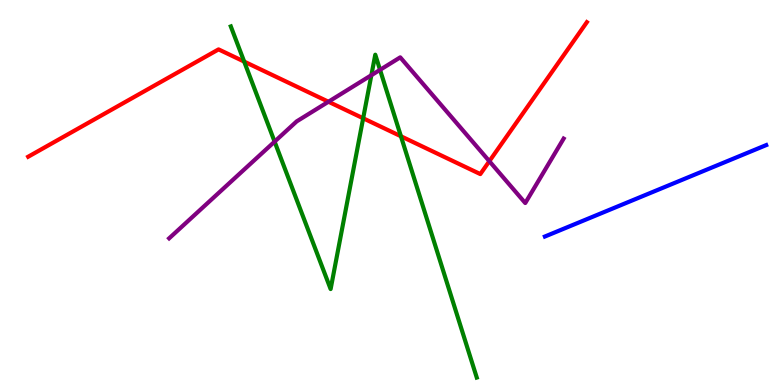[{'lines': ['blue', 'red'], 'intersections': []}, {'lines': ['green', 'red'], 'intersections': [{'x': 3.15, 'y': 8.4}, {'x': 4.69, 'y': 6.93}, {'x': 5.17, 'y': 6.46}]}, {'lines': ['purple', 'red'], 'intersections': [{'x': 4.24, 'y': 7.36}, {'x': 6.31, 'y': 5.81}]}, {'lines': ['blue', 'green'], 'intersections': []}, {'lines': ['blue', 'purple'], 'intersections': []}, {'lines': ['green', 'purple'], 'intersections': [{'x': 3.54, 'y': 6.32}, {'x': 4.79, 'y': 8.05}, {'x': 4.9, 'y': 8.19}]}]